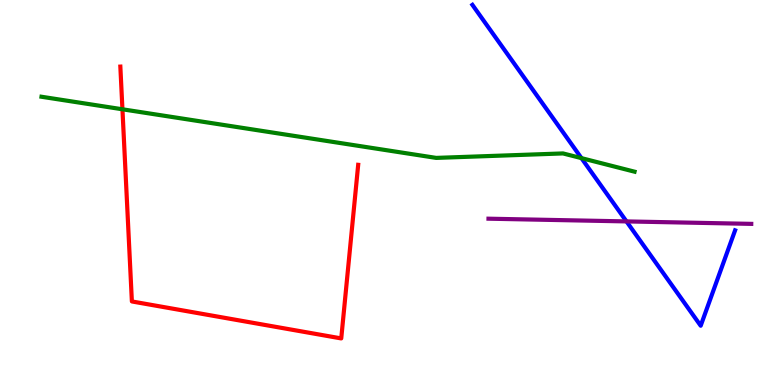[{'lines': ['blue', 'red'], 'intersections': []}, {'lines': ['green', 'red'], 'intersections': [{'x': 1.58, 'y': 7.16}]}, {'lines': ['purple', 'red'], 'intersections': []}, {'lines': ['blue', 'green'], 'intersections': [{'x': 7.5, 'y': 5.89}]}, {'lines': ['blue', 'purple'], 'intersections': [{'x': 8.08, 'y': 4.25}]}, {'lines': ['green', 'purple'], 'intersections': []}]